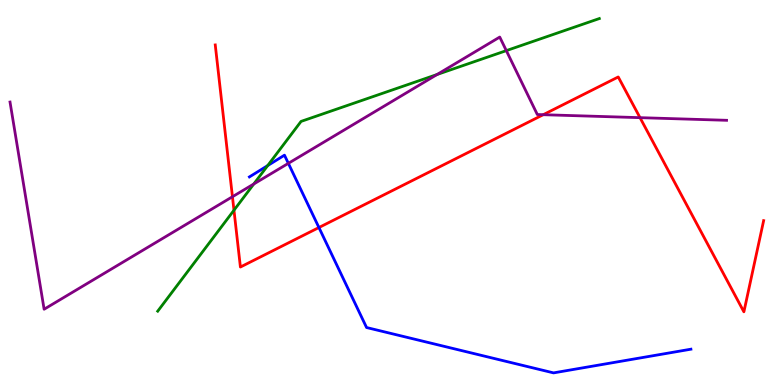[{'lines': ['blue', 'red'], 'intersections': [{'x': 4.12, 'y': 4.09}]}, {'lines': ['green', 'red'], 'intersections': [{'x': 3.02, 'y': 4.54}]}, {'lines': ['purple', 'red'], 'intersections': [{'x': 3.0, 'y': 4.89}, {'x': 7.01, 'y': 7.02}, {'x': 8.26, 'y': 6.94}]}, {'lines': ['blue', 'green'], 'intersections': [{'x': 3.45, 'y': 5.7}]}, {'lines': ['blue', 'purple'], 'intersections': [{'x': 3.72, 'y': 5.76}]}, {'lines': ['green', 'purple'], 'intersections': [{'x': 3.27, 'y': 5.22}, {'x': 5.64, 'y': 8.06}, {'x': 6.53, 'y': 8.68}]}]